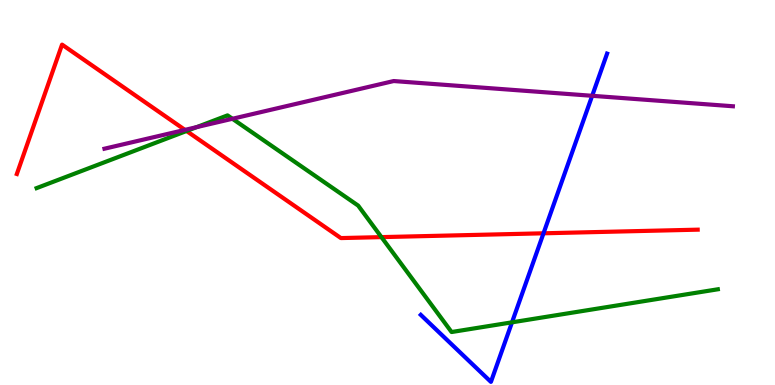[{'lines': ['blue', 'red'], 'intersections': [{'x': 7.01, 'y': 3.94}]}, {'lines': ['green', 'red'], 'intersections': [{'x': 2.41, 'y': 6.6}, {'x': 4.92, 'y': 3.84}]}, {'lines': ['purple', 'red'], 'intersections': [{'x': 2.39, 'y': 6.63}]}, {'lines': ['blue', 'green'], 'intersections': [{'x': 6.61, 'y': 1.63}]}, {'lines': ['blue', 'purple'], 'intersections': [{'x': 7.64, 'y': 7.51}]}, {'lines': ['green', 'purple'], 'intersections': [{'x': 2.54, 'y': 6.7}, {'x': 3.0, 'y': 6.92}]}]